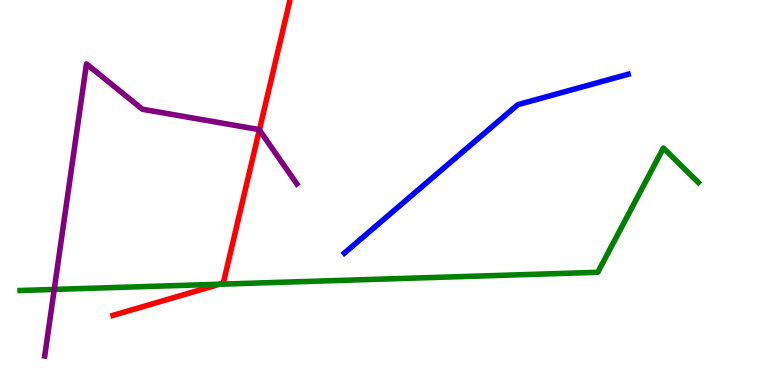[{'lines': ['blue', 'red'], 'intersections': []}, {'lines': ['green', 'red'], 'intersections': [{'x': 2.83, 'y': 2.62}]}, {'lines': ['purple', 'red'], 'intersections': [{'x': 3.35, 'y': 6.62}]}, {'lines': ['blue', 'green'], 'intersections': []}, {'lines': ['blue', 'purple'], 'intersections': []}, {'lines': ['green', 'purple'], 'intersections': [{'x': 0.7, 'y': 2.48}]}]